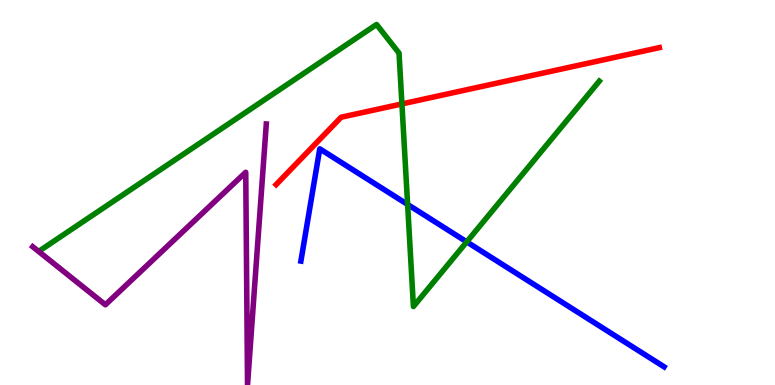[{'lines': ['blue', 'red'], 'intersections': []}, {'lines': ['green', 'red'], 'intersections': [{'x': 5.19, 'y': 7.3}]}, {'lines': ['purple', 'red'], 'intersections': []}, {'lines': ['blue', 'green'], 'intersections': [{'x': 5.26, 'y': 4.69}, {'x': 6.02, 'y': 3.72}]}, {'lines': ['blue', 'purple'], 'intersections': []}, {'lines': ['green', 'purple'], 'intersections': []}]